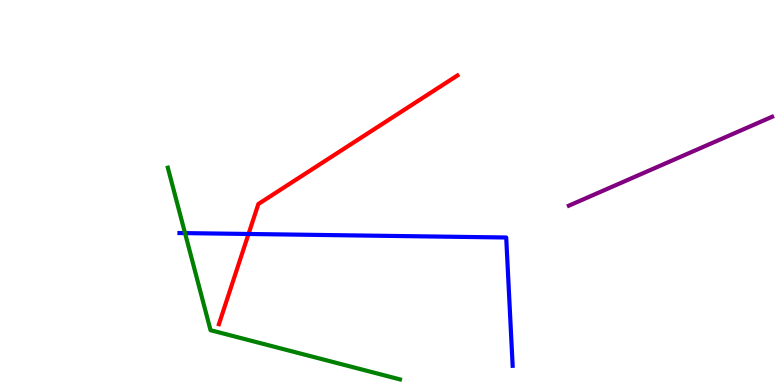[{'lines': ['blue', 'red'], 'intersections': [{'x': 3.21, 'y': 3.92}]}, {'lines': ['green', 'red'], 'intersections': []}, {'lines': ['purple', 'red'], 'intersections': []}, {'lines': ['blue', 'green'], 'intersections': [{'x': 2.39, 'y': 3.95}]}, {'lines': ['blue', 'purple'], 'intersections': []}, {'lines': ['green', 'purple'], 'intersections': []}]